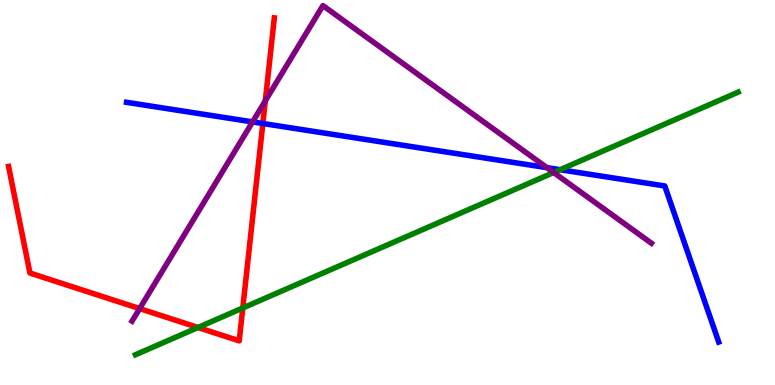[{'lines': ['blue', 'red'], 'intersections': [{'x': 3.39, 'y': 6.79}]}, {'lines': ['green', 'red'], 'intersections': [{'x': 2.55, 'y': 1.49}, {'x': 3.13, 'y': 2.0}]}, {'lines': ['purple', 'red'], 'intersections': [{'x': 1.8, 'y': 1.98}, {'x': 3.42, 'y': 7.38}]}, {'lines': ['blue', 'green'], 'intersections': [{'x': 7.23, 'y': 5.59}]}, {'lines': ['blue', 'purple'], 'intersections': [{'x': 3.26, 'y': 6.83}, {'x': 7.06, 'y': 5.65}]}, {'lines': ['green', 'purple'], 'intersections': [{'x': 7.14, 'y': 5.52}]}]